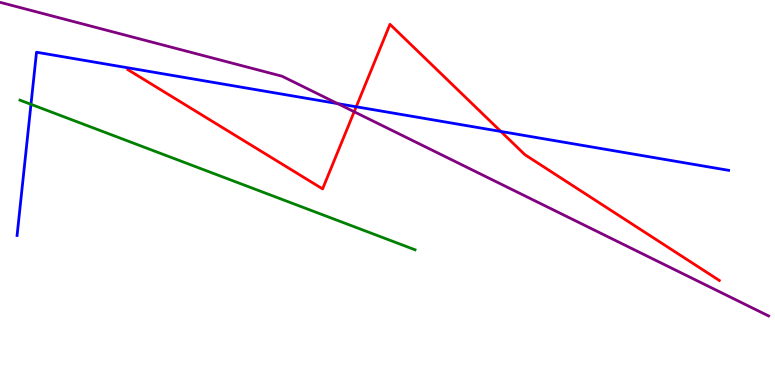[{'lines': ['blue', 'red'], 'intersections': [{'x': 4.6, 'y': 7.23}, {'x': 6.46, 'y': 6.59}]}, {'lines': ['green', 'red'], 'intersections': []}, {'lines': ['purple', 'red'], 'intersections': [{'x': 4.57, 'y': 7.1}]}, {'lines': ['blue', 'green'], 'intersections': [{'x': 0.4, 'y': 7.29}]}, {'lines': ['blue', 'purple'], 'intersections': [{'x': 4.36, 'y': 7.31}]}, {'lines': ['green', 'purple'], 'intersections': []}]